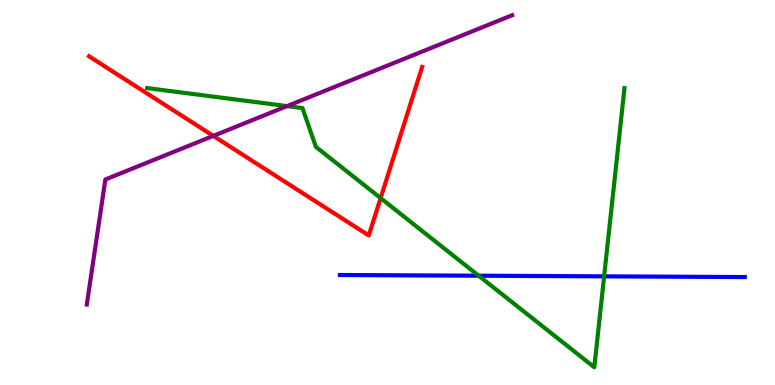[{'lines': ['blue', 'red'], 'intersections': []}, {'lines': ['green', 'red'], 'intersections': [{'x': 4.91, 'y': 4.85}]}, {'lines': ['purple', 'red'], 'intersections': [{'x': 2.75, 'y': 6.47}]}, {'lines': ['blue', 'green'], 'intersections': [{'x': 6.18, 'y': 2.84}, {'x': 7.8, 'y': 2.82}]}, {'lines': ['blue', 'purple'], 'intersections': []}, {'lines': ['green', 'purple'], 'intersections': [{'x': 3.7, 'y': 7.24}]}]